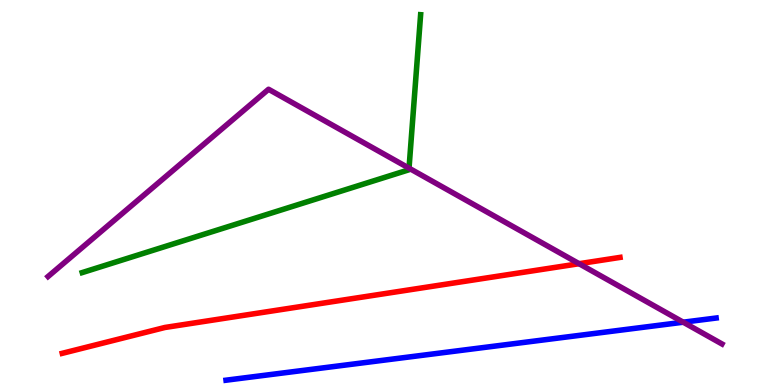[{'lines': ['blue', 'red'], 'intersections': []}, {'lines': ['green', 'red'], 'intersections': []}, {'lines': ['purple', 'red'], 'intersections': [{'x': 7.47, 'y': 3.15}]}, {'lines': ['blue', 'green'], 'intersections': []}, {'lines': ['blue', 'purple'], 'intersections': [{'x': 8.82, 'y': 1.63}]}, {'lines': ['green', 'purple'], 'intersections': [{'x': 5.28, 'y': 5.63}]}]